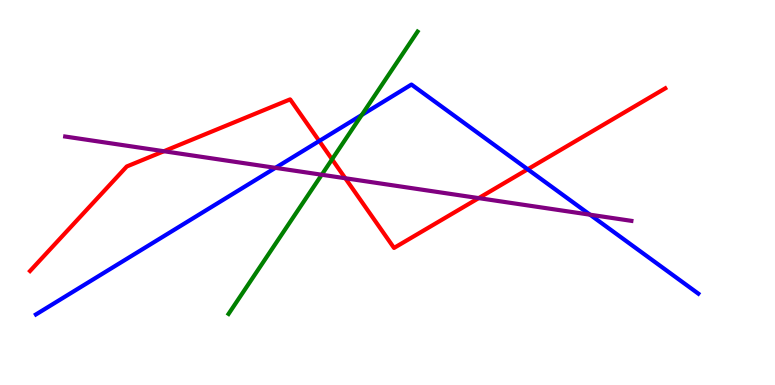[{'lines': ['blue', 'red'], 'intersections': [{'x': 4.12, 'y': 6.34}, {'x': 6.81, 'y': 5.6}]}, {'lines': ['green', 'red'], 'intersections': [{'x': 4.28, 'y': 5.86}]}, {'lines': ['purple', 'red'], 'intersections': [{'x': 2.11, 'y': 6.07}, {'x': 4.46, 'y': 5.37}, {'x': 6.18, 'y': 4.85}]}, {'lines': ['blue', 'green'], 'intersections': [{'x': 4.67, 'y': 7.01}]}, {'lines': ['blue', 'purple'], 'intersections': [{'x': 3.55, 'y': 5.64}, {'x': 7.61, 'y': 4.42}]}, {'lines': ['green', 'purple'], 'intersections': [{'x': 4.15, 'y': 5.46}]}]